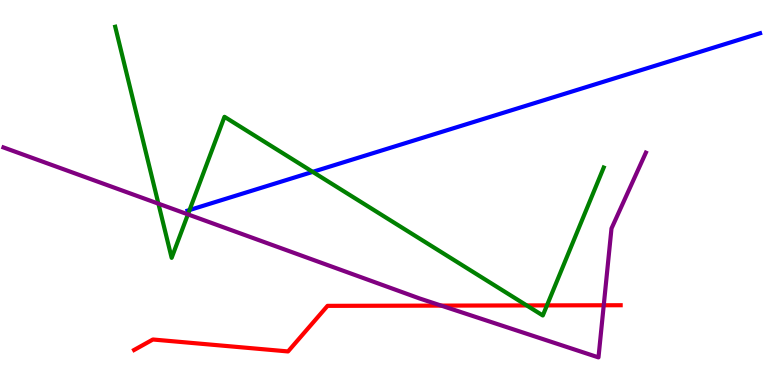[{'lines': ['blue', 'red'], 'intersections': []}, {'lines': ['green', 'red'], 'intersections': [{'x': 6.8, 'y': 2.07}, {'x': 7.06, 'y': 2.07}]}, {'lines': ['purple', 'red'], 'intersections': [{'x': 5.69, 'y': 2.06}, {'x': 7.79, 'y': 2.07}]}, {'lines': ['blue', 'green'], 'intersections': [{'x': 2.45, 'y': 4.54}, {'x': 4.03, 'y': 5.54}]}, {'lines': ['blue', 'purple'], 'intersections': []}, {'lines': ['green', 'purple'], 'intersections': [{'x': 2.04, 'y': 4.71}, {'x': 2.42, 'y': 4.43}]}]